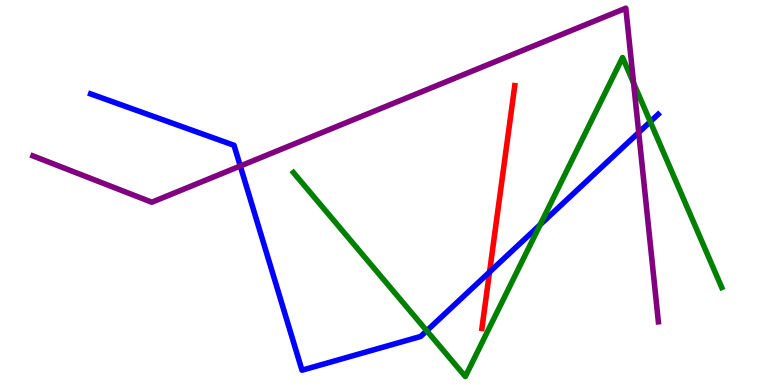[{'lines': ['blue', 'red'], 'intersections': [{'x': 6.32, 'y': 2.93}]}, {'lines': ['green', 'red'], 'intersections': []}, {'lines': ['purple', 'red'], 'intersections': []}, {'lines': ['blue', 'green'], 'intersections': [{'x': 5.51, 'y': 1.41}, {'x': 6.97, 'y': 4.16}, {'x': 8.39, 'y': 6.84}]}, {'lines': ['blue', 'purple'], 'intersections': [{'x': 3.1, 'y': 5.69}, {'x': 8.24, 'y': 6.56}]}, {'lines': ['green', 'purple'], 'intersections': [{'x': 8.18, 'y': 7.84}]}]